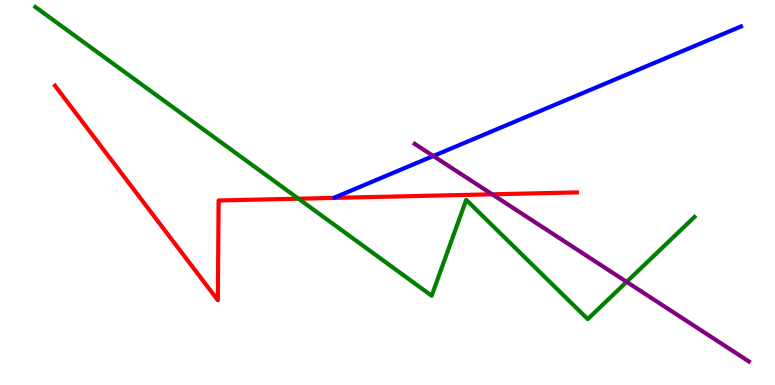[{'lines': ['blue', 'red'], 'intersections': []}, {'lines': ['green', 'red'], 'intersections': [{'x': 3.85, 'y': 4.84}]}, {'lines': ['purple', 'red'], 'intersections': [{'x': 6.35, 'y': 4.95}]}, {'lines': ['blue', 'green'], 'intersections': []}, {'lines': ['blue', 'purple'], 'intersections': [{'x': 5.59, 'y': 5.95}]}, {'lines': ['green', 'purple'], 'intersections': [{'x': 8.09, 'y': 2.68}]}]